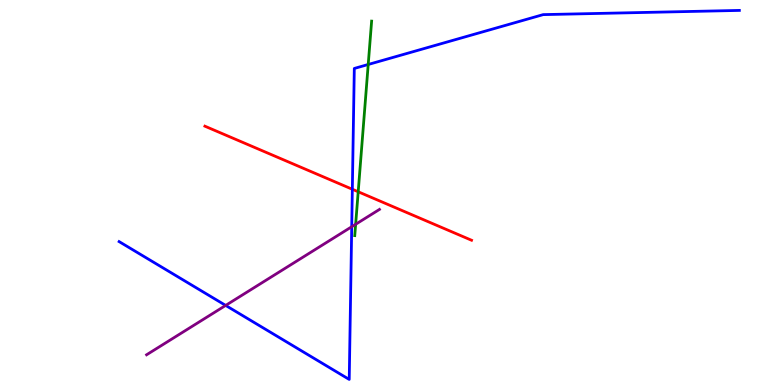[{'lines': ['blue', 'red'], 'intersections': [{'x': 4.55, 'y': 5.08}]}, {'lines': ['green', 'red'], 'intersections': [{'x': 4.62, 'y': 5.02}]}, {'lines': ['purple', 'red'], 'intersections': []}, {'lines': ['blue', 'green'], 'intersections': [{'x': 4.75, 'y': 8.33}]}, {'lines': ['blue', 'purple'], 'intersections': [{'x': 2.91, 'y': 2.07}, {'x': 4.54, 'y': 4.11}]}, {'lines': ['green', 'purple'], 'intersections': [{'x': 4.59, 'y': 4.17}]}]